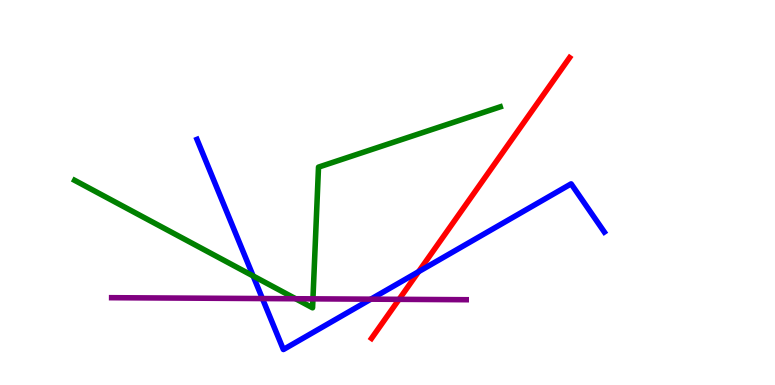[{'lines': ['blue', 'red'], 'intersections': [{'x': 5.4, 'y': 2.94}]}, {'lines': ['green', 'red'], 'intersections': []}, {'lines': ['purple', 'red'], 'intersections': [{'x': 5.15, 'y': 2.23}]}, {'lines': ['blue', 'green'], 'intersections': [{'x': 3.27, 'y': 2.83}]}, {'lines': ['blue', 'purple'], 'intersections': [{'x': 3.39, 'y': 2.25}, {'x': 4.78, 'y': 2.23}]}, {'lines': ['green', 'purple'], 'intersections': [{'x': 3.81, 'y': 2.24}, {'x': 4.04, 'y': 2.24}]}]